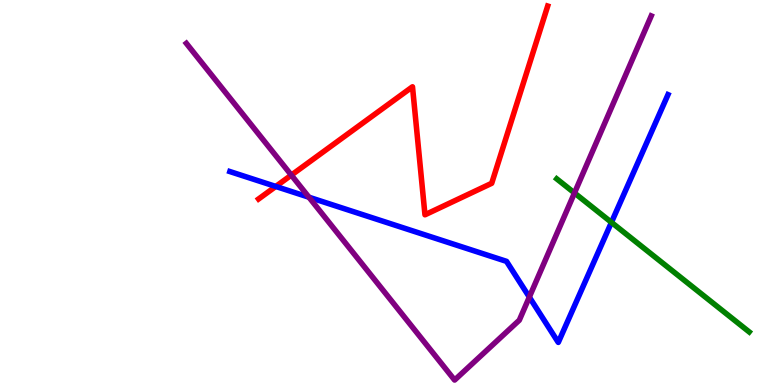[{'lines': ['blue', 'red'], 'intersections': [{'x': 3.56, 'y': 5.16}]}, {'lines': ['green', 'red'], 'intersections': []}, {'lines': ['purple', 'red'], 'intersections': [{'x': 3.76, 'y': 5.45}]}, {'lines': ['blue', 'green'], 'intersections': [{'x': 7.89, 'y': 4.22}]}, {'lines': ['blue', 'purple'], 'intersections': [{'x': 3.99, 'y': 4.88}, {'x': 6.83, 'y': 2.28}]}, {'lines': ['green', 'purple'], 'intersections': [{'x': 7.41, 'y': 4.99}]}]